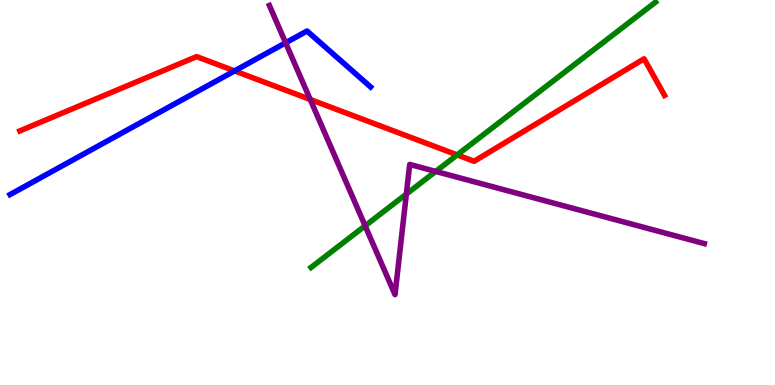[{'lines': ['blue', 'red'], 'intersections': [{'x': 3.03, 'y': 8.16}]}, {'lines': ['green', 'red'], 'intersections': [{'x': 5.9, 'y': 5.98}]}, {'lines': ['purple', 'red'], 'intersections': [{'x': 4.0, 'y': 7.42}]}, {'lines': ['blue', 'green'], 'intersections': []}, {'lines': ['blue', 'purple'], 'intersections': [{'x': 3.69, 'y': 8.89}]}, {'lines': ['green', 'purple'], 'intersections': [{'x': 4.71, 'y': 4.13}, {'x': 5.24, 'y': 4.96}, {'x': 5.62, 'y': 5.55}]}]